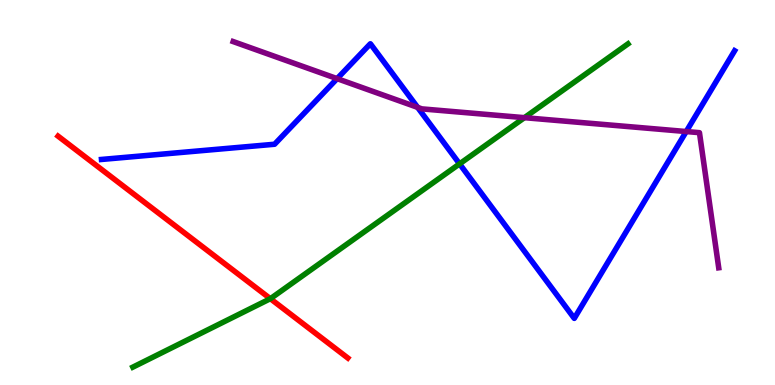[{'lines': ['blue', 'red'], 'intersections': []}, {'lines': ['green', 'red'], 'intersections': [{'x': 3.49, 'y': 2.24}]}, {'lines': ['purple', 'red'], 'intersections': []}, {'lines': ['blue', 'green'], 'intersections': [{'x': 5.93, 'y': 5.74}]}, {'lines': ['blue', 'purple'], 'intersections': [{'x': 4.35, 'y': 7.96}, {'x': 5.39, 'y': 7.21}, {'x': 8.85, 'y': 6.58}]}, {'lines': ['green', 'purple'], 'intersections': [{'x': 6.77, 'y': 6.94}]}]